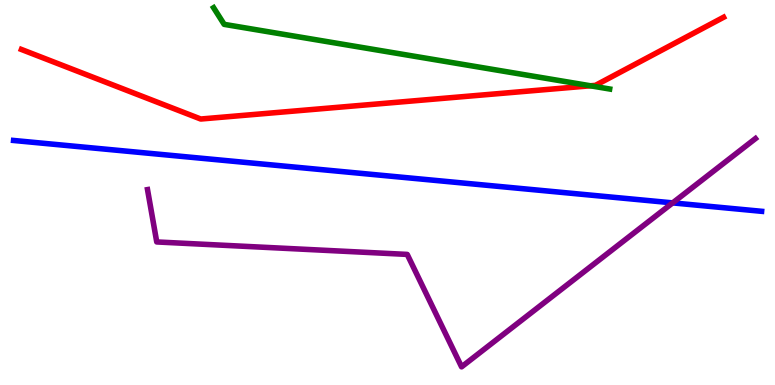[{'lines': ['blue', 'red'], 'intersections': []}, {'lines': ['green', 'red'], 'intersections': [{'x': 7.62, 'y': 7.77}]}, {'lines': ['purple', 'red'], 'intersections': []}, {'lines': ['blue', 'green'], 'intersections': []}, {'lines': ['blue', 'purple'], 'intersections': [{'x': 8.68, 'y': 4.73}]}, {'lines': ['green', 'purple'], 'intersections': []}]